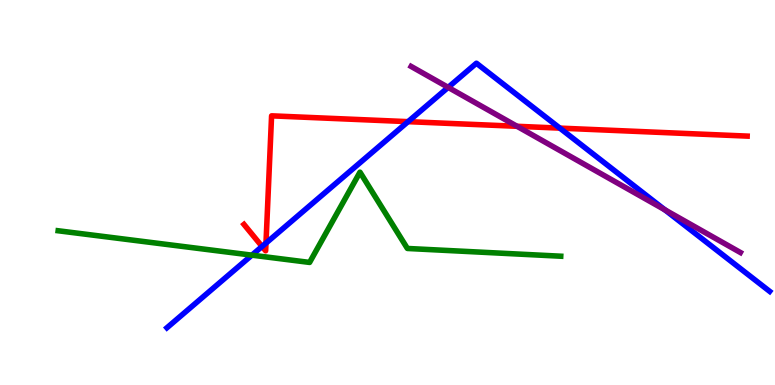[{'lines': ['blue', 'red'], 'intersections': [{'x': 3.38, 'y': 3.6}, {'x': 3.43, 'y': 3.69}, {'x': 5.27, 'y': 6.84}, {'x': 7.22, 'y': 6.67}]}, {'lines': ['green', 'red'], 'intersections': []}, {'lines': ['purple', 'red'], 'intersections': [{'x': 6.67, 'y': 6.72}]}, {'lines': ['blue', 'green'], 'intersections': [{'x': 3.25, 'y': 3.37}]}, {'lines': ['blue', 'purple'], 'intersections': [{'x': 5.78, 'y': 7.73}, {'x': 8.58, 'y': 4.55}]}, {'lines': ['green', 'purple'], 'intersections': []}]